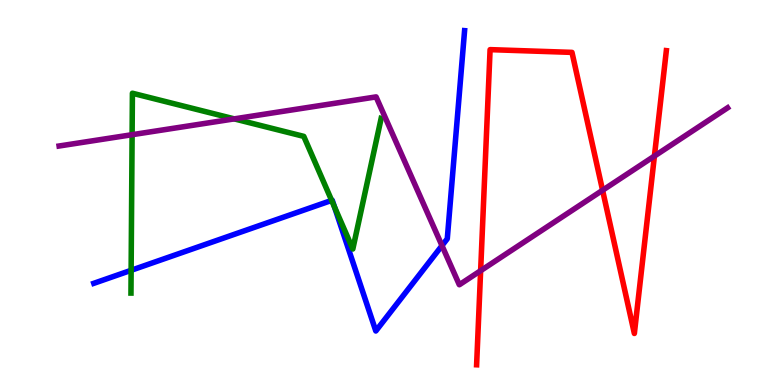[{'lines': ['blue', 'red'], 'intersections': []}, {'lines': ['green', 'red'], 'intersections': []}, {'lines': ['purple', 'red'], 'intersections': [{'x': 6.2, 'y': 2.97}, {'x': 7.78, 'y': 5.06}, {'x': 8.44, 'y': 5.95}]}, {'lines': ['blue', 'green'], 'intersections': [{'x': 1.69, 'y': 2.98}, {'x': 4.28, 'y': 4.79}, {'x': 4.32, 'y': 4.63}]}, {'lines': ['blue', 'purple'], 'intersections': [{'x': 5.7, 'y': 3.62}]}, {'lines': ['green', 'purple'], 'intersections': [{'x': 1.7, 'y': 6.5}, {'x': 3.02, 'y': 6.91}]}]